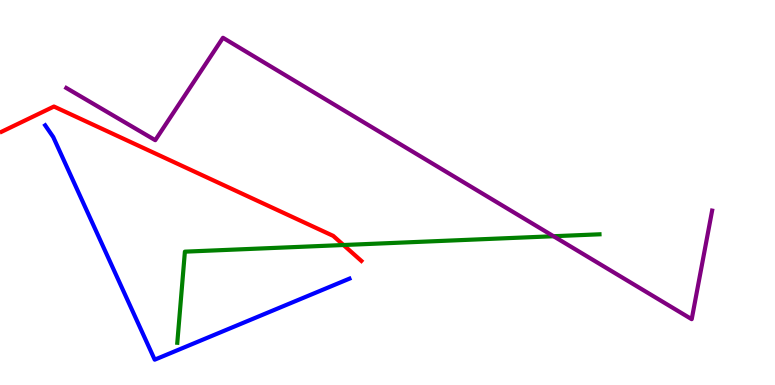[{'lines': ['blue', 'red'], 'intersections': []}, {'lines': ['green', 'red'], 'intersections': [{'x': 4.43, 'y': 3.64}]}, {'lines': ['purple', 'red'], 'intersections': []}, {'lines': ['blue', 'green'], 'intersections': []}, {'lines': ['blue', 'purple'], 'intersections': []}, {'lines': ['green', 'purple'], 'intersections': [{'x': 7.14, 'y': 3.86}]}]